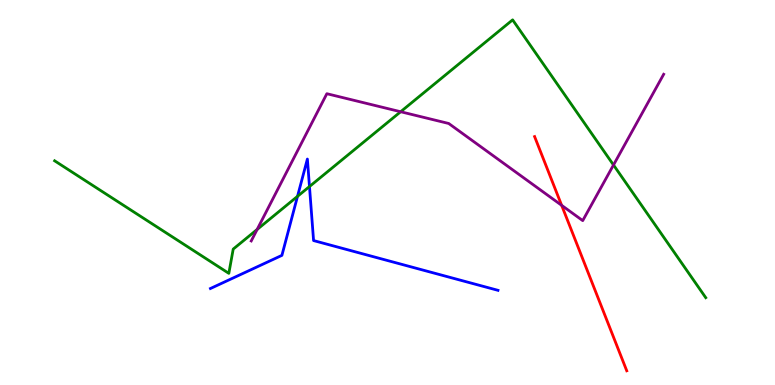[{'lines': ['blue', 'red'], 'intersections': []}, {'lines': ['green', 'red'], 'intersections': []}, {'lines': ['purple', 'red'], 'intersections': [{'x': 7.25, 'y': 4.67}]}, {'lines': ['blue', 'green'], 'intersections': [{'x': 3.84, 'y': 4.9}, {'x': 3.99, 'y': 5.15}]}, {'lines': ['blue', 'purple'], 'intersections': []}, {'lines': ['green', 'purple'], 'intersections': [{'x': 3.32, 'y': 4.04}, {'x': 5.17, 'y': 7.1}, {'x': 7.92, 'y': 5.71}]}]